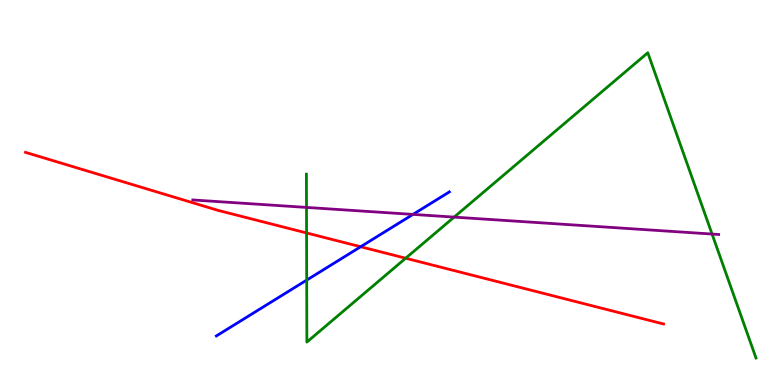[{'lines': ['blue', 'red'], 'intersections': [{'x': 4.65, 'y': 3.59}]}, {'lines': ['green', 'red'], 'intersections': [{'x': 3.96, 'y': 3.95}, {'x': 5.23, 'y': 3.29}]}, {'lines': ['purple', 'red'], 'intersections': []}, {'lines': ['blue', 'green'], 'intersections': [{'x': 3.96, 'y': 2.72}]}, {'lines': ['blue', 'purple'], 'intersections': [{'x': 5.33, 'y': 4.43}]}, {'lines': ['green', 'purple'], 'intersections': [{'x': 3.95, 'y': 4.61}, {'x': 5.86, 'y': 4.36}, {'x': 9.19, 'y': 3.92}]}]